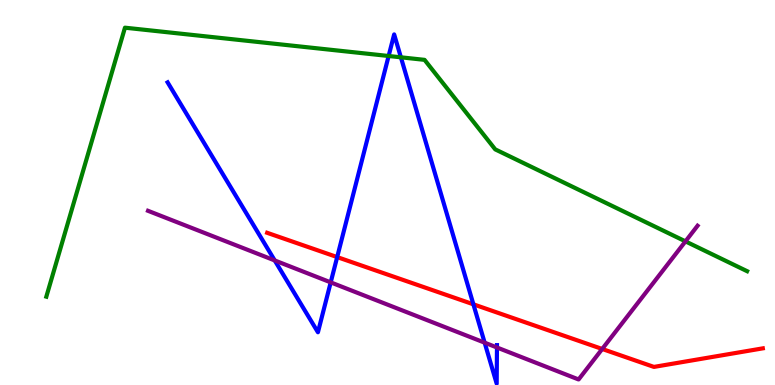[{'lines': ['blue', 'red'], 'intersections': [{'x': 4.35, 'y': 3.32}, {'x': 6.11, 'y': 2.1}]}, {'lines': ['green', 'red'], 'intersections': []}, {'lines': ['purple', 'red'], 'intersections': [{'x': 7.77, 'y': 0.936}]}, {'lines': ['blue', 'green'], 'intersections': [{'x': 5.01, 'y': 8.55}, {'x': 5.17, 'y': 8.51}]}, {'lines': ['blue', 'purple'], 'intersections': [{'x': 3.54, 'y': 3.24}, {'x': 4.27, 'y': 2.67}, {'x': 6.25, 'y': 1.1}, {'x': 6.41, 'y': 0.974}]}, {'lines': ['green', 'purple'], 'intersections': [{'x': 8.84, 'y': 3.73}]}]